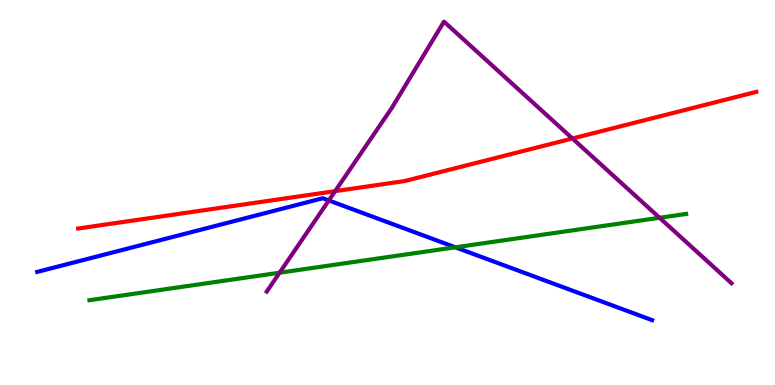[{'lines': ['blue', 'red'], 'intersections': []}, {'lines': ['green', 'red'], 'intersections': []}, {'lines': ['purple', 'red'], 'intersections': [{'x': 4.32, 'y': 5.03}, {'x': 7.39, 'y': 6.4}]}, {'lines': ['blue', 'green'], 'intersections': [{'x': 5.88, 'y': 3.58}]}, {'lines': ['blue', 'purple'], 'intersections': [{'x': 4.24, 'y': 4.79}]}, {'lines': ['green', 'purple'], 'intersections': [{'x': 3.61, 'y': 2.92}, {'x': 8.51, 'y': 4.34}]}]